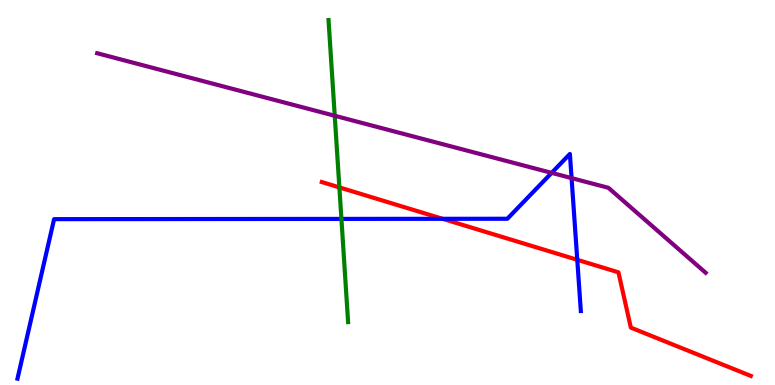[{'lines': ['blue', 'red'], 'intersections': [{'x': 5.71, 'y': 4.32}, {'x': 7.45, 'y': 3.25}]}, {'lines': ['green', 'red'], 'intersections': [{'x': 4.38, 'y': 5.13}]}, {'lines': ['purple', 'red'], 'intersections': []}, {'lines': ['blue', 'green'], 'intersections': [{'x': 4.41, 'y': 4.31}]}, {'lines': ['blue', 'purple'], 'intersections': [{'x': 7.12, 'y': 5.51}, {'x': 7.38, 'y': 5.37}]}, {'lines': ['green', 'purple'], 'intersections': [{'x': 4.32, 'y': 6.99}]}]